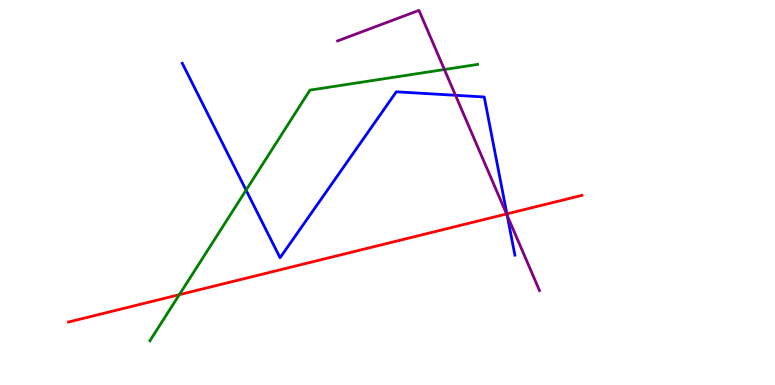[{'lines': ['blue', 'red'], 'intersections': [{'x': 6.54, 'y': 4.44}]}, {'lines': ['green', 'red'], 'intersections': [{'x': 2.31, 'y': 2.35}]}, {'lines': ['purple', 'red'], 'intersections': [{'x': 6.54, 'y': 4.44}]}, {'lines': ['blue', 'green'], 'intersections': [{'x': 3.18, 'y': 5.06}]}, {'lines': ['blue', 'purple'], 'intersections': [{'x': 5.88, 'y': 7.52}, {'x': 6.54, 'y': 4.4}]}, {'lines': ['green', 'purple'], 'intersections': [{'x': 5.73, 'y': 8.19}]}]